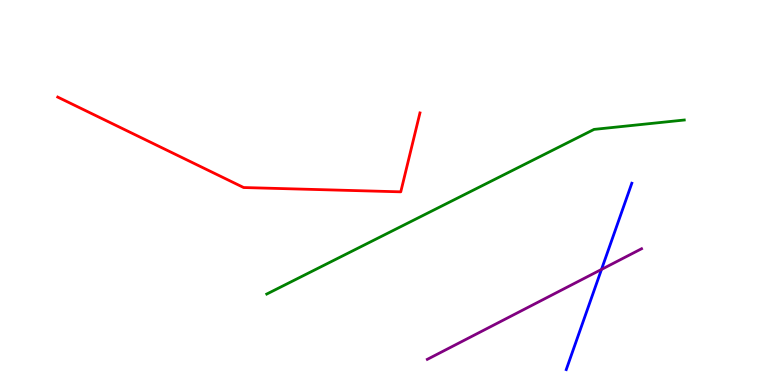[{'lines': ['blue', 'red'], 'intersections': []}, {'lines': ['green', 'red'], 'intersections': []}, {'lines': ['purple', 'red'], 'intersections': []}, {'lines': ['blue', 'green'], 'intersections': []}, {'lines': ['blue', 'purple'], 'intersections': [{'x': 7.76, 'y': 3.0}]}, {'lines': ['green', 'purple'], 'intersections': []}]